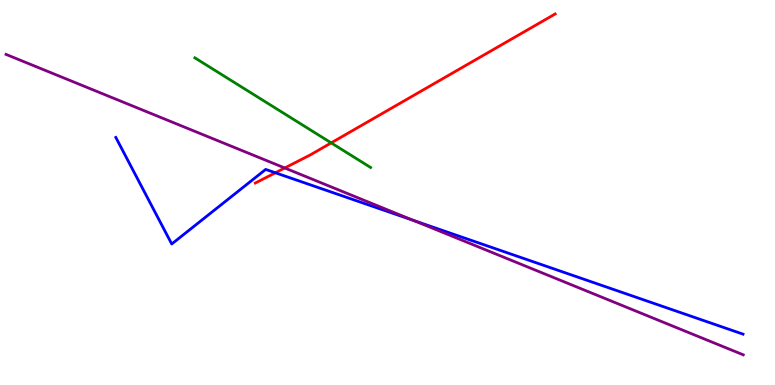[{'lines': ['blue', 'red'], 'intersections': [{'x': 3.55, 'y': 5.51}]}, {'lines': ['green', 'red'], 'intersections': [{'x': 4.27, 'y': 6.29}]}, {'lines': ['purple', 'red'], 'intersections': [{'x': 3.67, 'y': 5.64}]}, {'lines': ['blue', 'green'], 'intersections': []}, {'lines': ['blue', 'purple'], 'intersections': [{'x': 5.33, 'y': 4.28}]}, {'lines': ['green', 'purple'], 'intersections': []}]